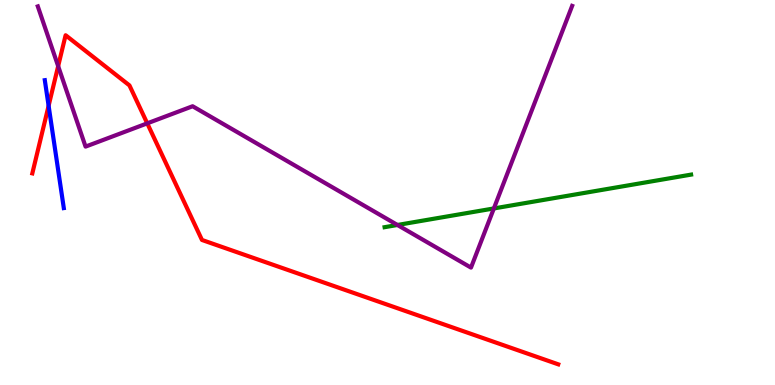[{'lines': ['blue', 'red'], 'intersections': [{'x': 0.627, 'y': 7.25}]}, {'lines': ['green', 'red'], 'intersections': []}, {'lines': ['purple', 'red'], 'intersections': [{'x': 0.75, 'y': 8.28}, {'x': 1.9, 'y': 6.8}]}, {'lines': ['blue', 'green'], 'intersections': []}, {'lines': ['blue', 'purple'], 'intersections': []}, {'lines': ['green', 'purple'], 'intersections': [{'x': 5.13, 'y': 4.16}, {'x': 6.37, 'y': 4.59}]}]